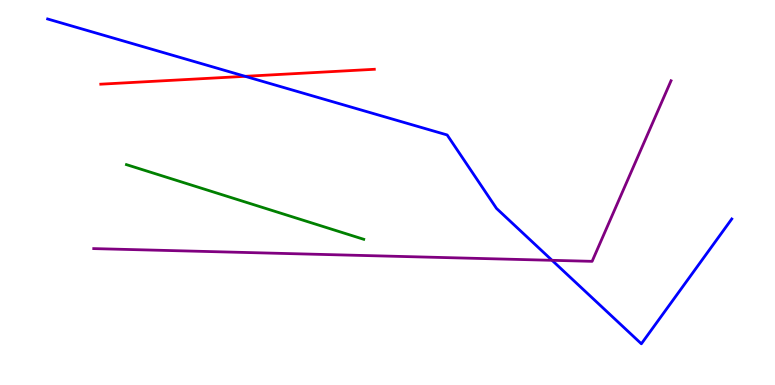[{'lines': ['blue', 'red'], 'intersections': [{'x': 3.16, 'y': 8.02}]}, {'lines': ['green', 'red'], 'intersections': []}, {'lines': ['purple', 'red'], 'intersections': []}, {'lines': ['blue', 'green'], 'intersections': []}, {'lines': ['blue', 'purple'], 'intersections': [{'x': 7.12, 'y': 3.24}]}, {'lines': ['green', 'purple'], 'intersections': []}]